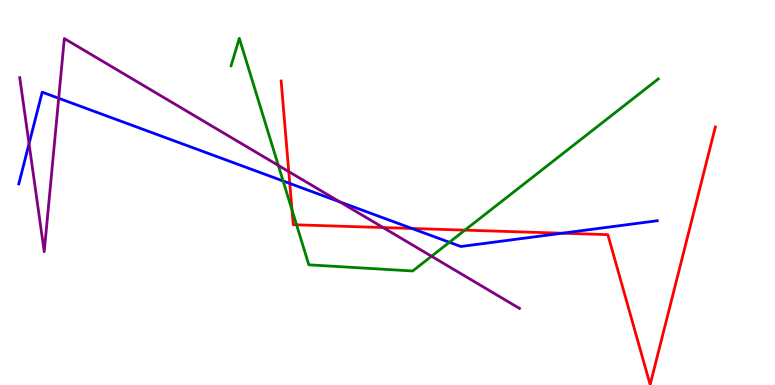[{'lines': ['blue', 'red'], 'intersections': [{'x': 3.74, 'y': 5.24}, {'x': 5.32, 'y': 4.07}, {'x': 7.25, 'y': 3.94}]}, {'lines': ['green', 'red'], 'intersections': [{'x': 3.77, 'y': 4.55}, {'x': 3.83, 'y': 4.16}, {'x': 6.0, 'y': 4.02}]}, {'lines': ['purple', 'red'], 'intersections': [{'x': 3.73, 'y': 5.54}, {'x': 4.94, 'y': 4.09}]}, {'lines': ['blue', 'green'], 'intersections': [{'x': 3.65, 'y': 5.3}, {'x': 5.8, 'y': 3.71}]}, {'lines': ['blue', 'purple'], 'intersections': [{'x': 0.375, 'y': 6.27}, {'x': 0.757, 'y': 7.45}, {'x': 4.38, 'y': 4.76}]}, {'lines': ['green', 'purple'], 'intersections': [{'x': 3.59, 'y': 5.7}, {'x': 5.57, 'y': 3.34}]}]